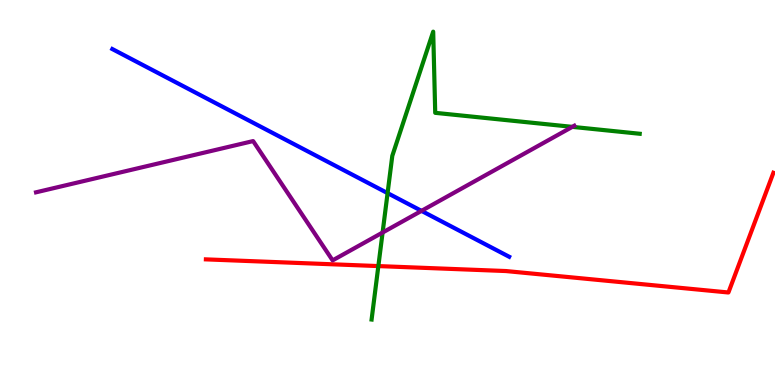[{'lines': ['blue', 'red'], 'intersections': []}, {'lines': ['green', 'red'], 'intersections': [{'x': 4.88, 'y': 3.09}]}, {'lines': ['purple', 'red'], 'intersections': []}, {'lines': ['blue', 'green'], 'intersections': [{'x': 5.0, 'y': 4.98}]}, {'lines': ['blue', 'purple'], 'intersections': [{'x': 5.44, 'y': 4.52}]}, {'lines': ['green', 'purple'], 'intersections': [{'x': 4.94, 'y': 3.96}, {'x': 7.38, 'y': 6.7}]}]